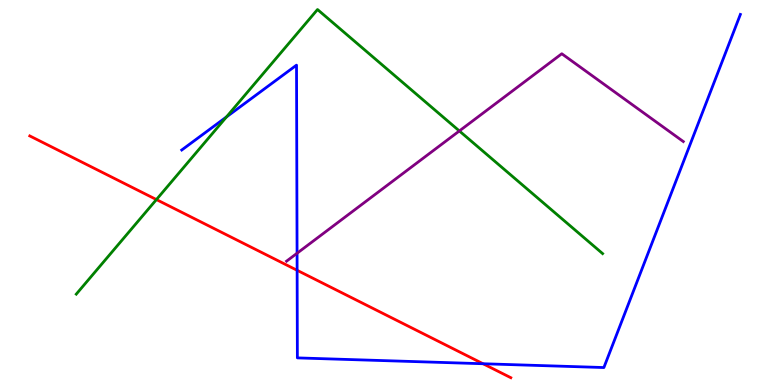[{'lines': ['blue', 'red'], 'intersections': [{'x': 3.83, 'y': 2.98}, {'x': 6.23, 'y': 0.552}]}, {'lines': ['green', 'red'], 'intersections': [{'x': 2.02, 'y': 4.82}]}, {'lines': ['purple', 'red'], 'intersections': []}, {'lines': ['blue', 'green'], 'intersections': [{'x': 2.92, 'y': 6.96}]}, {'lines': ['blue', 'purple'], 'intersections': [{'x': 3.83, 'y': 3.42}]}, {'lines': ['green', 'purple'], 'intersections': [{'x': 5.93, 'y': 6.6}]}]